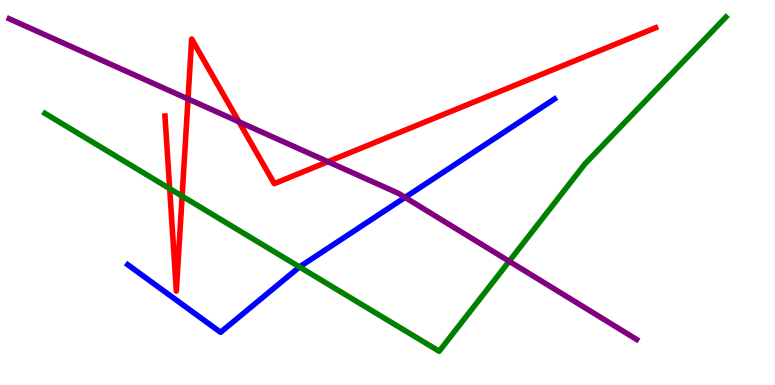[{'lines': ['blue', 'red'], 'intersections': []}, {'lines': ['green', 'red'], 'intersections': [{'x': 2.19, 'y': 5.1}, {'x': 2.35, 'y': 4.91}]}, {'lines': ['purple', 'red'], 'intersections': [{'x': 2.43, 'y': 7.43}, {'x': 3.08, 'y': 6.84}, {'x': 4.23, 'y': 5.8}]}, {'lines': ['blue', 'green'], 'intersections': [{'x': 3.86, 'y': 3.07}]}, {'lines': ['blue', 'purple'], 'intersections': [{'x': 5.23, 'y': 4.87}]}, {'lines': ['green', 'purple'], 'intersections': [{'x': 6.57, 'y': 3.21}]}]